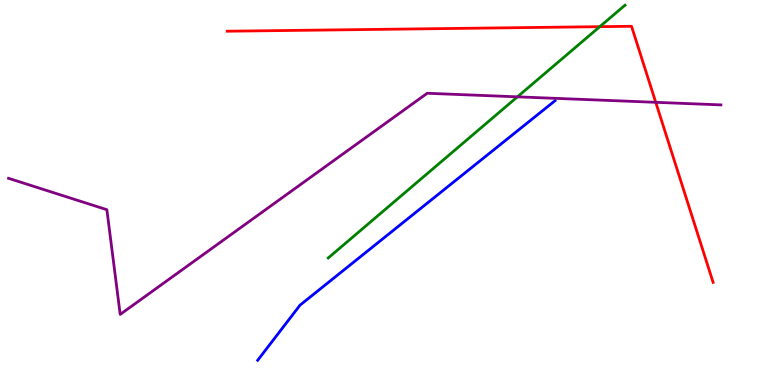[{'lines': ['blue', 'red'], 'intersections': []}, {'lines': ['green', 'red'], 'intersections': [{'x': 7.74, 'y': 9.31}]}, {'lines': ['purple', 'red'], 'intersections': [{'x': 8.46, 'y': 7.34}]}, {'lines': ['blue', 'green'], 'intersections': []}, {'lines': ['blue', 'purple'], 'intersections': []}, {'lines': ['green', 'purple'], 'intersections': [{'x': 6.68, 'y': 7.48}]}]